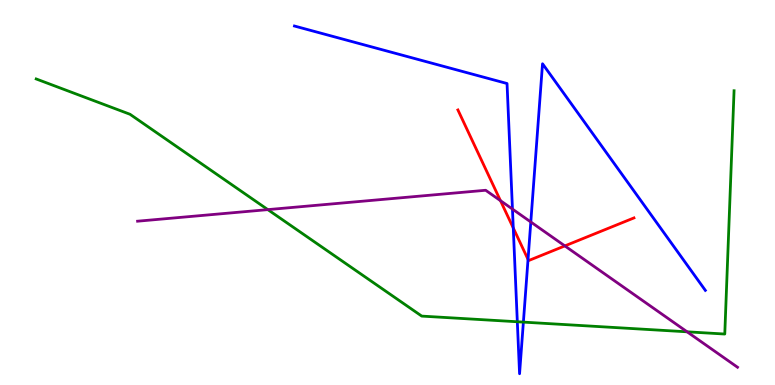[{'lines': ['blue', 'red'], 'intersections': [{'x': 6.62, 'y': 4.08}, {'x': 6.81, 'y': 3.26}]}, {'lines': ['green', 'red'], 'intersections': []}, {'lines': ['purple', 'red'], 'intersections': [{'x': 6.46, 'y': 4.79}, {'x': 7.29, 'y': 3.61}]}, {'lines': ['blue', 'green'], 'intersections': [{'x': 6.68, 'y': 1.64}, {'x': 6.75, 'y': 1.63}]}, {'lines': ['blue', 'purple'], 'intersections': [{'x': 6.61, 'y': 4.57}, {'x': 6.85, 'y': 4.23}]}, {'lines': ['green', 'purple'], 'intersections': [{'x': 3.46, 'y': 4.56}, {'x': 8.87, 'y': 1.38}]}]